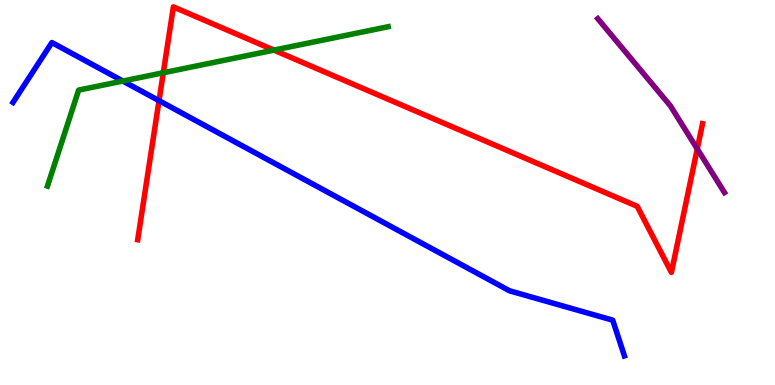[{'lines': ['blue', 'red'], 'intersections': [{'x': 2.05, 'y': 7.39}]}, {'lines': ['green', 'red'], 'intersections': [{'x': 2.11, 'y': 8.11}, {'x': 3.53, 'y': 8.7}]}, {'lines': ['purple', 'red'], 'intersections': [{'x': 9.0, 'y': 6.13}]}, {'lines': ['blue', 'green'], 'intersections': [{'x': 1.59, 'y': 7.89}]}, {'lines': ['blue', 'purple'], 'intersections': []}, {'lines': ['green', 'purple'], 'intersections': []}]